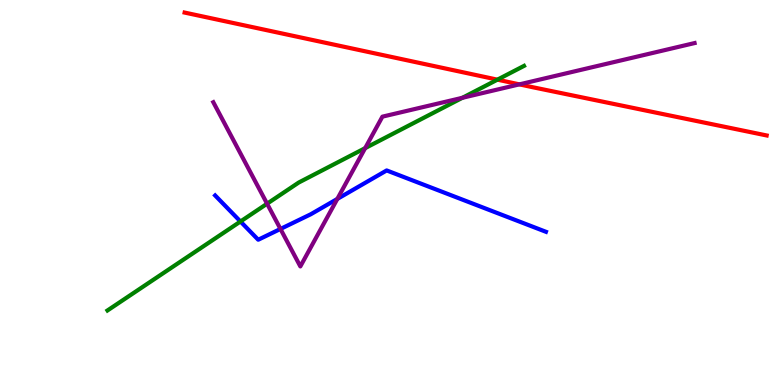[{'lines': ['blue', 'red'], 'intersections': []}, {'lines': ['green', 'red'], 'intersections': [{'x': 6.42, 'y': 7.93}]}, {'lines': ['purple', 'red'], 'intersections': [{'x': 6.7, 'y': 7.81}]}, {'lines': ['blue', 'green'], 'intersections': [{'x': 3.1, 'y': 4.25}]}, {'lines': ['blue', 'purple'], 'intersections': [{'x': 3.62, 'y': 4.05}, {'x': 4.35, 'y': 4.83}]}, {'lines': ['green', 'purple'], 'intersections': [{'x': 3.45, 'y': 4.71}, {'x': 4.71, 'y': 6.15}, {'x': 5.97, 'y': 7.46}]}]